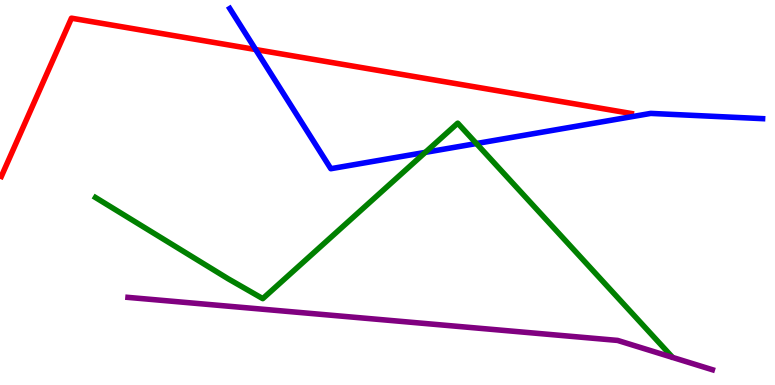[{'lines': ['blue', 'red'], 'intersections': [{'x': 3.3, 'y': 8.71}]}, {'lines': ['green', 'red'], 'intersections': []}, {'lines': ['purple', 'red'], 'intersections': []}, {'lines': ['blue', 'green'], 'intersections': [{'x': 5.49, 'y': 6.04}, {'x': 6.15, 'y': 6.27}]}, {'lines': ['blue', 'purple'], 'intersections': []}, {'lines': ['green', 'purple'], 'intersections': []}]